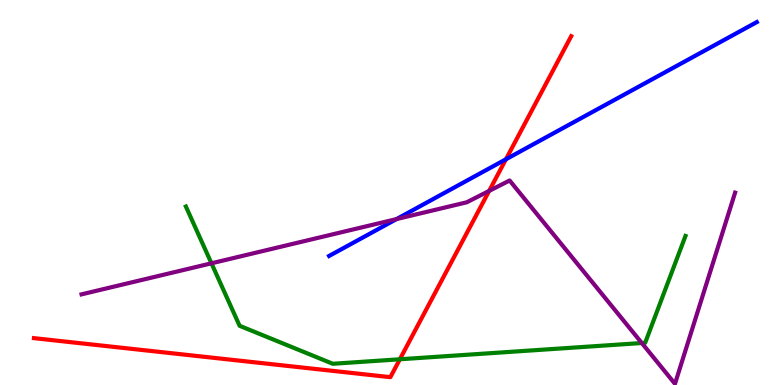[{'lines': ['blue', 'red'], 'intersections': [{'x': 6.53, 'y': 5.86}]}, {'lines': ['green', 'red'], 'intersections': [{'x': 5.16, 'y': 0.668}]}, {'lines': ['purple', 'red'], 'intersections': [{'x': 6.31, 'y': 5.04}]}, {'lines': ['blue', 'green'], 'intersections': []}, {'lines': ['blue', 'purple'], 'intersections': [{'x': 5.12, 'y': 4.31}]}, {'lines': ['green', 'purple'], 'intersections': [{'x': 2.73, 'y': 3.16}, {'x': 8.28, 'y': 1.09}]}]